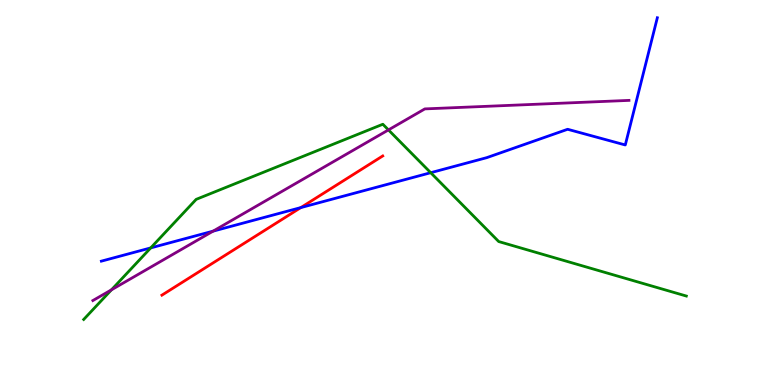[{'lines': ['blue', 'red'], 'intersections': [{'x': 3.88, 'y': 4.61}]}, {'lines': ['green', 'red'], 'intersections': []}, {'lines': ['purple', 'red'], 'intersections': []}, {'lines': ['blue', 'green'], 'intersections': [{'x': 1.94, 'y': 3.56}, {'x': 5.56, 'y': 5.51}]}, {'lines': ['blue', 'purple'], 'intersections': [{'x': 2.75, 'y': 4.0}]}, {'lines': ['green', 'purple'], 'intersections': [{'x': 1.44, 'y': 2.47}, {'x': 5.01, 'y': 6.63}]}]